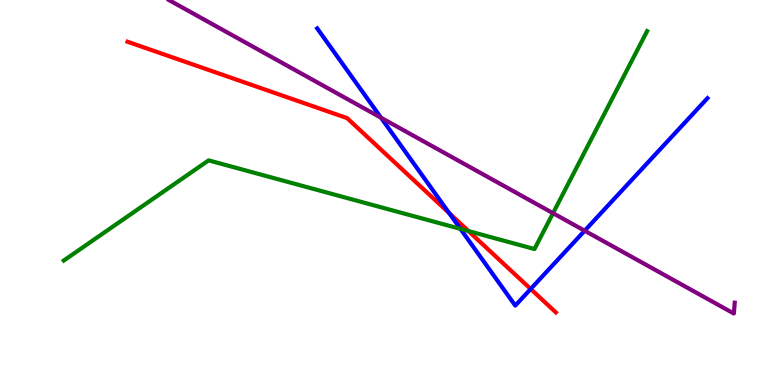[{'lines': ['blue', 'red'], 'intersections': [{'x': 5.8, 'y': 4.46}, {'x': 6.85, 'y': 2.49}]}, {'lines': ['green', 'red'], 'intersections': [{'x': 6.04, 'y': 4.0}]}, {'lines': ['purple', 'red'], 'intersections': []}, {'lines': ['blue', 'green'], 'intersections': [{'x': 5.94, 'y': 4.05}]}, {'lines': ['blue', 'purple'], 'intersections': [{'x': 4.92, 'y': 6.94}, {'x': 7.54, 'y': 4.01}]}, {'lines': ['green', 'purple'], 'intersections': [{'x': 7.14, 'y': 4.46}]}]